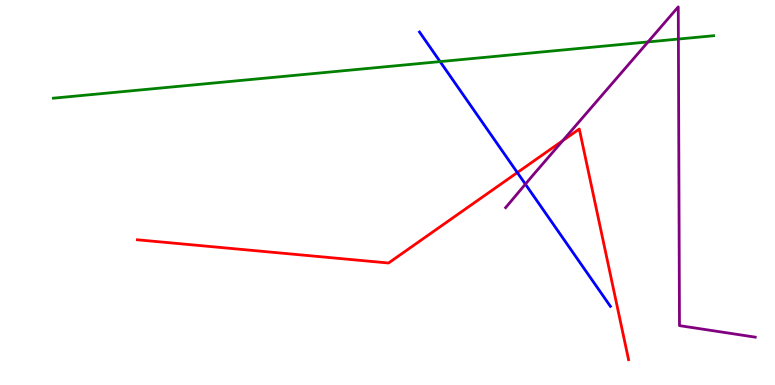[{'lines': ['blue', 'red'], 'intersections': [{'x': 6.68, 'y': 5.52}]}, {'lines': ['green', 'red'], 'intersections': []}, {'lines': ['purple', 'red'], 'intersections': [{'x': 7.26, 'y': 6.35}]}, {'lines': ['blue', 'green'], 'intersections': [{'x': 5.68, 'y': 8.4}]}, {'lines': ['blue', 'purple'], 'intersections': [{'x': 6.78, 'y': 5.22}]}, {'lines': ['green', 'purple'], 'intersections': [{'x': 8.36, 'y': 8.91}, {'x': 8.75, 'y': 8.99}]}]